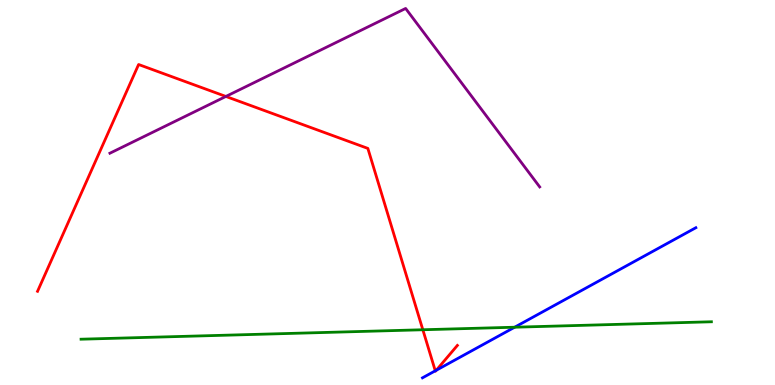[{'lines': ['blue', 'red'], 'intersections': [{'x': 5.62, 'y': 0.369}, {'x': 5.63, 'y': 0.383}]}, {'lines': ['green', 'red'], 'intersections': [{'x': 5.46, 'y': 1.43}]}, {'lines': ['purple', 'red'], 'intersections': [{'x': 2.91, 'y': 7.49}]}, {'lines': ['blue', 'green'], 'intersections': [{'x': 6.64, 'y': 1.5}]}, {'lines': ['blue', 'purple'], 'intersections': []}, {'lines': ['green', 'purple'], 'intersections': []}]